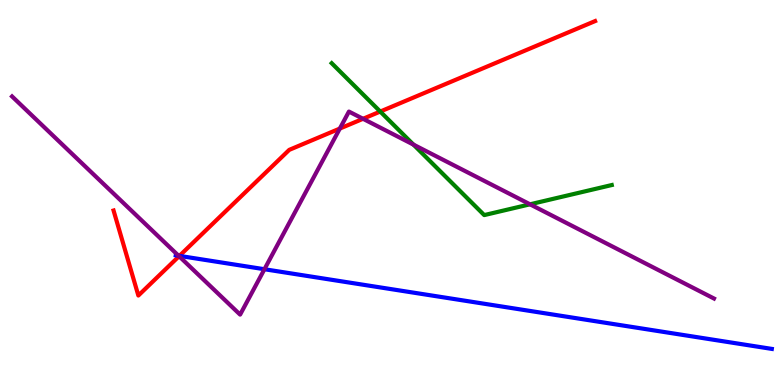[{'lines': ['blue', 'red'], 'intersections': [{'x': 2.32, 'y': 3.35}]}, {'lines': ['green', 'red'], 'intersections': [{'x': 4.91, 'y': 7.1}]}, {'lines': ['purple', 'red'], 'intersections': [{'x': 2.31, 'y': 3.34}, {'x': 4.38, 'y': 6.66}, {'x': 4.68, 'y': 6.91}]}, {'lines': ['blue', 'green'], 'intersections': []}, {'lines': ['blue', 'purple'], 'intersections': [{'x': 2.3, 'y': 3.36}, {'x': 3.41, 'y': 3.01}]}, {'lines': ['green', 'purple'], 'intersections': [{'x': 5.33, 'y': 6.24}, {'x': 6.84, 'y': 4.69}]}]